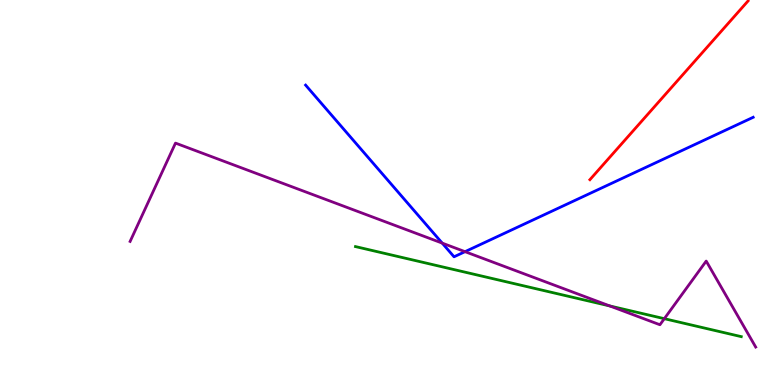[{'lines': ['blue', 'red'], 'intersections': []}, {'lines': ['green', 'red'], 'intersections': []}, {'lines': ['purple', 'red'], 'intersections': []}, {'lines': ['blue', 'green'], 'intersections': []}, {'lines': ['blue', 'purple'], 'intersections': [{'x': 5.71, 'y': 3.69}, {'x': 6.0, 'y': 3.46}]}, {'lines': ['green', 'purple'], 'intersections': [{'x': 7.87, 'y': 2.05}, {'x': 8.57, 'y': 1.72}]}]